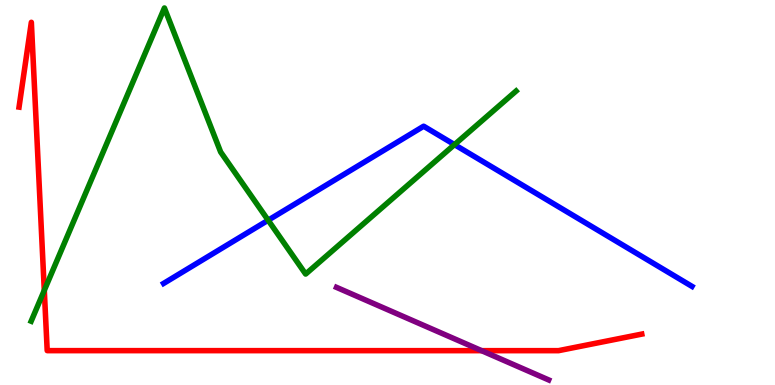[{'lines': ['blue', 'red'], 'intersections': []}, {'lines': ['green', 'red'], 'intersections': [{'x': 0.571, 'y': 2.46}]}, {'lines': ['purple', 'red'], 'intersections': [{'x': 6.21, 'y': 0.892}]}, {'lines': ['blue', 'green'], 'intersections': [{'x': 3.46, 'y': 4.28}, {'x': 5.86, 'y': 6.24}]}, {'lines': ['blue', 'purple'], 'intersections': []}, {'lines': ['green', 'purple'], 'intersections': []}]